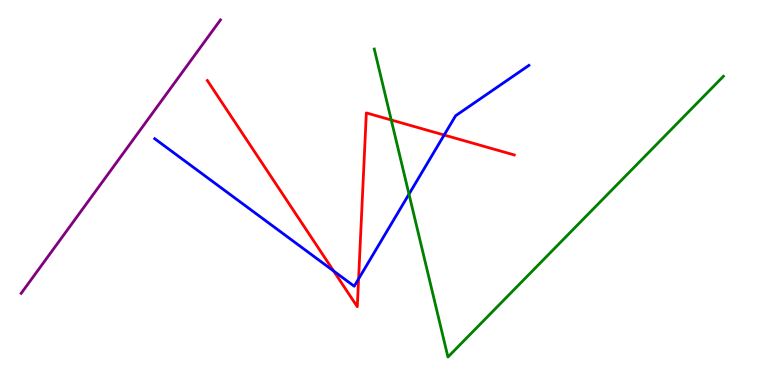[{'lines': ['blue', 'red'], 'intersections': [{'x': 4.3, 'y': 2.96}, {'x': 4.63, 'y': 2.76}, {'x': 5.73, 'y': 6.49}]}, {'lines': ['green', 'red'], 'intersections': [{'x': 5.05, 'y': 6.88}]}, {'lines': ['purple', 'red'], 'intersections': []}, {'lines': ['blue', 'green'], 'intersections': [{'x': 5.28, 'y': 4.96}]}, {'lines': ['blue', 'purple'], 'intersections': []}, {'lines': ['green', 'purple'], 'intersections': []}]